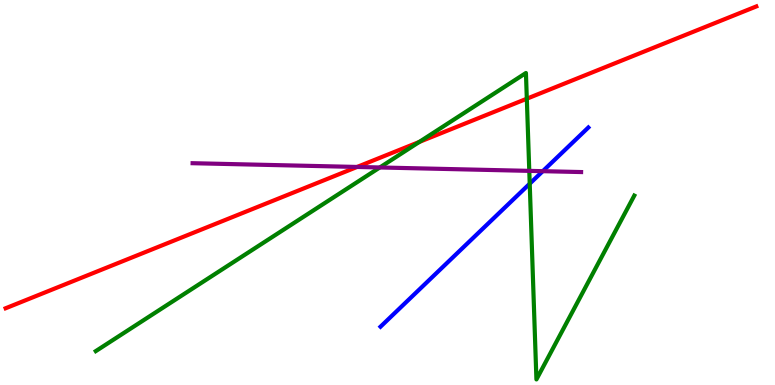[{'lines': ['blue', 'red'], 'intersections': []}, {'lines': ['green', 'red'], 'intersections': [{'x': 5.41, 'y': 6.31}, {'x': 6.8, 'y': 7.44}]}, {'lines': ['purple', 'red'], 'intersections': [{'x': 4.61, 'y': 5.66}]}, {'lines': ['blue', 'green'], 'intersections': [{'x': 6.84, 'y': 5.23}]}, {'lines': ['blue', 'purple'], 'intersections': [{'x': 7.0, 'y': 5.55}]}, {'lines': ['green', 'purple'], 'intersections': [{'x': 4.9, 'y': 5.65}, {'x': 6.83, 'y': 5.56}]}]